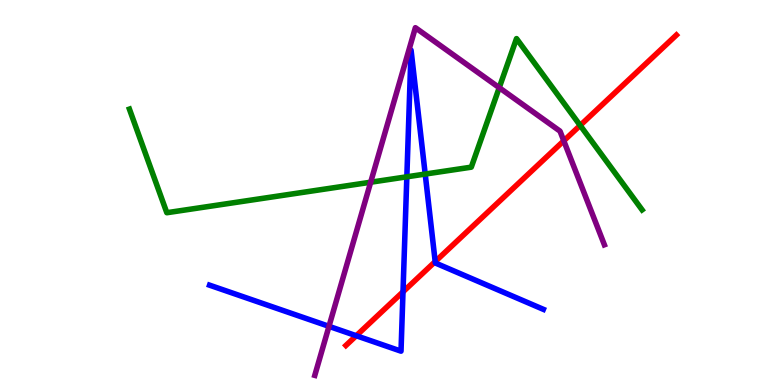[{'lines': ['blue', 'red'], 'intersections': [{'x': 4.6, 'y': 1.28}, {'x': 5.2, 'y': 2.42}, {'x': 5.62, 'y': 3.21}]}, {'lines': ['green', 'red'], 'intersections': [{'x': 7.49, 'y': 6.74}]}, {'lines': ['purple', 'red'], 'intersections': [{'x': 7.27, 'y': 6.34}]}, {'lines': ['blue', 'green'], 'intersections': [{'x': 5.25, 'y': 5.41}, {'x': 5.49, 'y': 5.48}]}, {'lines': ['blue', 'purple'], 'intersections': [{'x': 4.24, 'y': 1.52}]}, {'lines': ['green', 'purple'], 'intersections': [{'x': 4.78, 'y': 5.27}, {'x': 6.44, 'y': 7.72}]}]